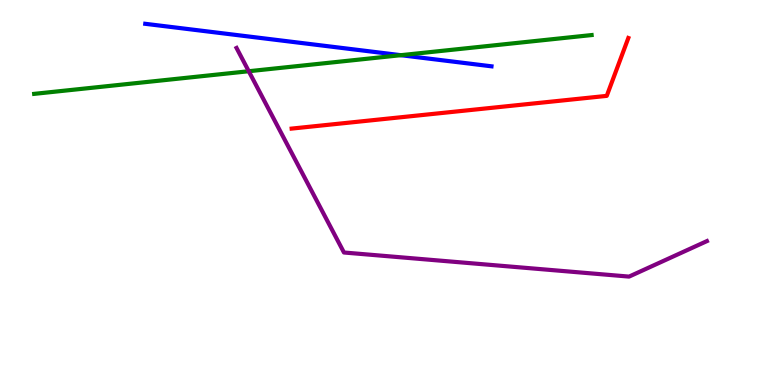[{'lines': ['blue', 'red'], 'intersections': []}, {'lines': ['green', 'red'], 'intersections': []}, {'lines': ['purple', 'red'], 'intersections': []}, {'lines': ['blue', 'green'], 'intersections': [{'x': 5.17, 'y': 8.57}]}, {'lines': ['blue', 'purple'], 'intersections': []}, {'lines': ['green', 'purple'], 'intersections': [{'x': 3.21, 'y': 8.15}]}]